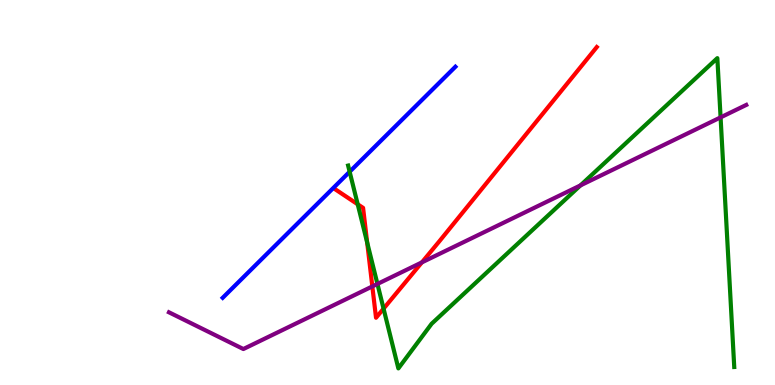[{'lines': ['blue', 'red'], 'intersections': []}, {'lines': ['green', 'red'], 'intersections': [{'x': 4.62, 'y': 4.69}, {'x': 4.74, 'y': 3.7}, {'x': 4.95, 'y': 1.98}]}, {'lines': ['purple', 'red'], 'intersections': [{'x': 4.8, 'y': 2.56}, {'x': 5.44, 'y': 3.19}]}, {'lines': ['blue', 'green'], 'intersections': [{'x': 4.51, 'y': 5.54}]}, {'lines': ['blue', 'purple'], 'intersections': []}, {'lines': ['green', 'purple'], 'intersections': [{'x': 4.87, 'y': 2.62}, {'x': 7.49, 'y': 5.18}, {'x': 9.3, 'y': 6.95}]}]